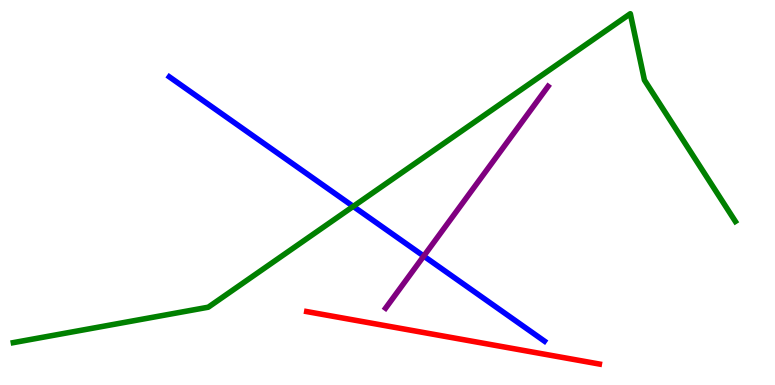[{'lines': ['blue', 'red'], 'intersections': []}, {'lines': ['green', 'red'], 'intersections': []}, {'lines': ['purple', 'red'], 'intersections': []}, {'lines': ['blue', 'green'], 'intersections': [{'x': 4.56, 'y': 4.64}]}, {'lines': ['blue', 'purple'], 'intersections': [{'x': 5.47, 'y': 3.35}]}, {'lines': ['green', 'purple'], 'intersections': []}]